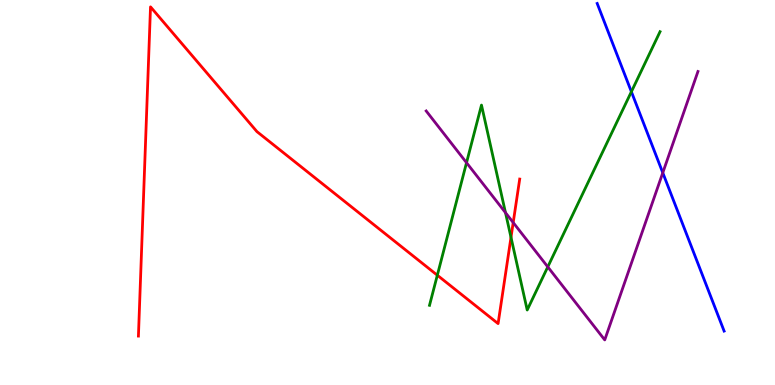[{'lines': ['blue', 'red'], 'intersections': []}, {'lines': ['green', 'red'], 'intersections': [{'x': 5.64, 'y': 2.85}, {'x': 6.59, 'y': 3.84}]}, {'lines': ['purple', 'red'], 'intersections': [{'x': 6.62, 'y': 4.22}]}, {'lines': ['blue', 'green'], 'intersections': [{'x': 8.15, 'y': 7.62}]}, {'lines': ['blue', 'purple'], 'intersections': [{'x': 8.55, 'y': 5.51}]}, {'lines': ['green', 'purple'], 'intersections': [{'x': 6.02, 'y': 5.77}, {'x': 6.52, 'y': 4.48}, {'x': 7.07, 'y': 3.07}]}]